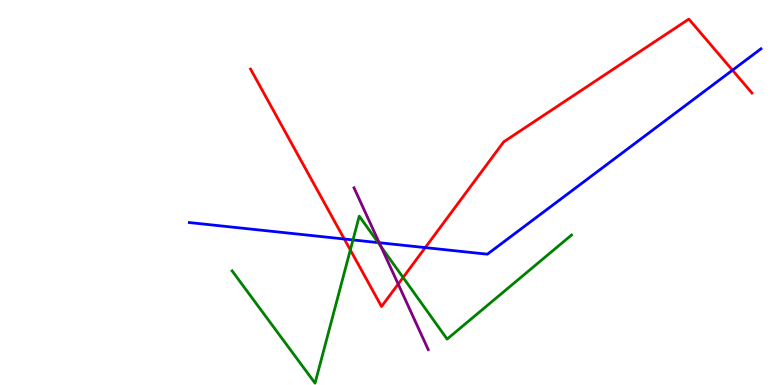[{'lines': ['blue', 'red'], 'intersections': [{'x': 4.44, 'y': 3.79}, {'x': 5.49, 'y': 3.57}, {'x': 9.45, 'y': 8.18}]}, {'lines': ['green', 'red'], 'intersections': [{'x': 4.52, 'y': 3.51}, {'x': 5.2, 'y': 2.79}]}, {'lines': ['purple', 'red'], 'intersections': [{'x': 5.14, 'y': 2.62}]}, {'lines': ['blue', 'green'], 'intersections': [{'x': 4.55, 'y': 3.77}, {'x': 4.88, 'y': 3.7}]}, {'lines': ['blue', 'purple'], 'intersections': [{'x': 4.89, 'y': 3.7}]}, {'lines': ['green', 'purple'], 'intersections': [{'x': 4.92, 'y': 3.6}]}]